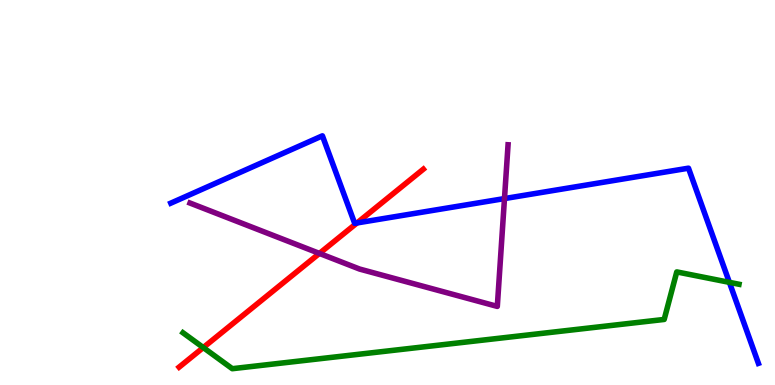[{'lines': ['blue', 'red'], 'intersections': [{'x': 4.61, 'y': 4.21}]}, {'lines': ['green', 'red'], 'intersections': [{'x': 2.62, 'y': 0.973}]}, {'lines': ['purple', 'red'], 'intersections': [{'x': 4.12, 'y': 3.42}]}, {'lines': ['blue', 'green'], 'intersections': [{'x': 9.41, 'y': 2.67}]}, {'lines': ['blue', 'purple'], 'intersections': [{'x': 6.51, 'y': 4.84}]}, {'lines': ['green', 'purple'], 'intersections': []}]